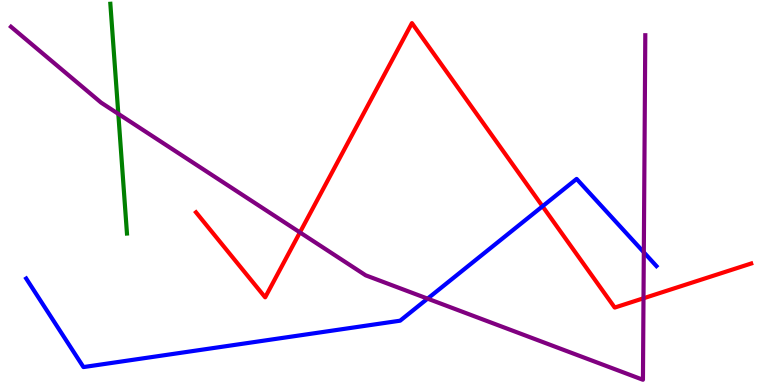[{'lines': ['blue', 'red'], 'intersections': [{'x': 7.0, 'y': 4.64}]}, {'lines': ['green', 'red'], 'intersections': []}, {'lines': ['purple', 'red'], 'intersections': [{'x': 3.87, 'y': 3.96}, {'x': 8.3, 'y': 2.25}]}, {'lines': ['blue', 'green'], 'intersections': []}, {'lines': ['blue', 'purple'], 'intersections': [{'x': 5.52, 'y': 2.24}, {'x': 8.31, 'y': 3.45}]}, {'lines': ['green', 'purple'], 'intersections': [{'x': 1.53, 'y': 7.04}]}]